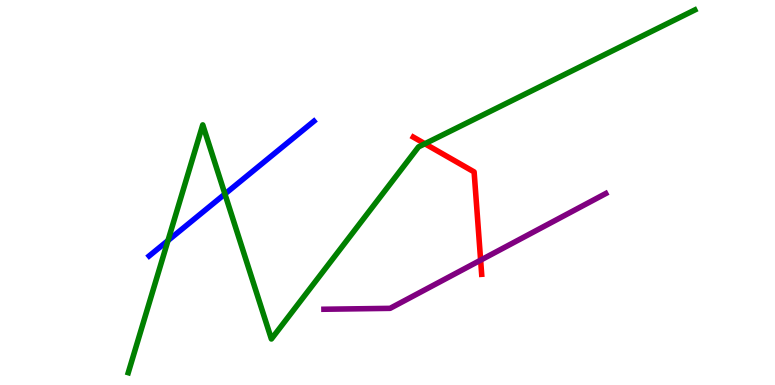[{'lines': ['blue', 'red'], 'intersections': []}, {'lines': ['green', 'red'], 'intersections': [{'x': 5.48, 'y': 6.27}]}, {'lines': ['purple', 'red'], 'intersections': [{'x': 6.2, 'y': 3.24}]}, {'lines': ['blue', 'green'], 'intersections': [{'x': 2.17, 'y': 3.75}, {'x': 2.9, 'y': 4.96}]}, {'lines': ['blue', 'purple'], 'intersections': []}, {'lines': ['green', 'purple'], 'intersections': []}]